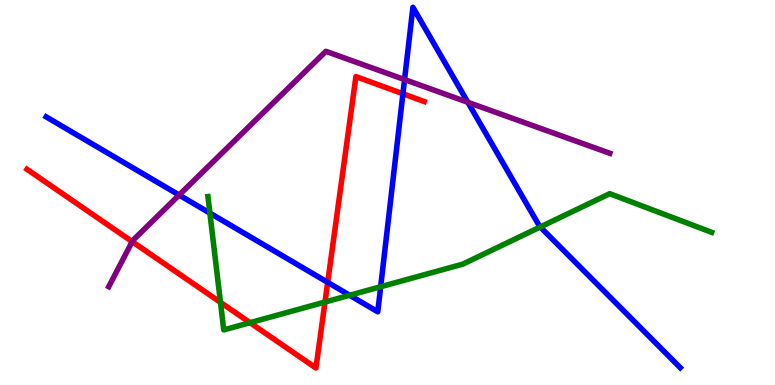[{'lines': ['blue', 'red'], 'intersections': [{'x': 4.23, 'y': 2.67}, {'x': 5.2, 'y': 7.56}]}, {'lines': ['green', 'red'], 'intersections': [{'x': 2.84, 'y': 2.15}, {'x': 3.23, 'y': 1.62}, {'x': 4.19, 'y': 2.15}]}, {'lines': ['purple', 'red'], 'intersections': [{'x': 1.71, 'y': 3.72}]}, {'lines': ['blue', 'green'], 'intersections': [{'x': 2.71, 'y': 4.46}, {'x': 4.51, 'y': 2.33}, {'x': 4.91, 'y': 2.55}, {'x': 6.97, 'y': 4.1}]}, {'lines': ['blue', 'purple'], 'intersections': [{'x': 2.31, 'y': 4.93}, {'x': 5.22, 'y': 7.93}, {'x': 6.04, 'y': 7.34}]}, {'lines': ['green', 'purple'], 'intersections': []}]